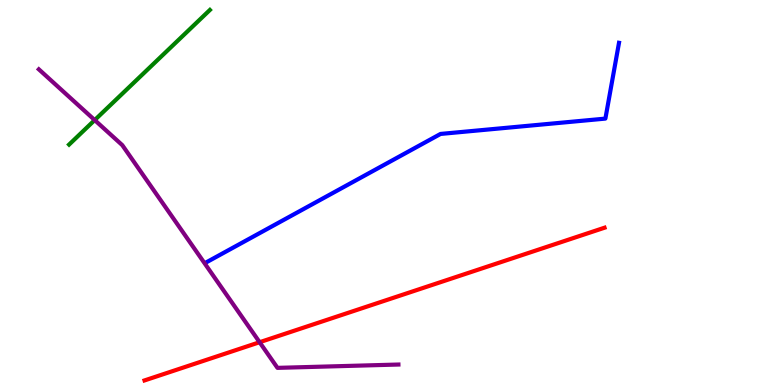[{'lines': ['blue', 'red'], 'intersections': []}, {'lines': ['green', 'red'], 'intersections': []}, {'lines': ['purple', 'red'], 'intersections': [{'x': 3.35, 'y': 1.11}]}, {'lines': ['blue', 'green'], 'intersections': []}, {'lines': ['blue', 'purple'], 'intersections': []}, {'lines': ['green', 'purple'], 'intersections': [{'x': 1.22, 'y': 6.88}]}]